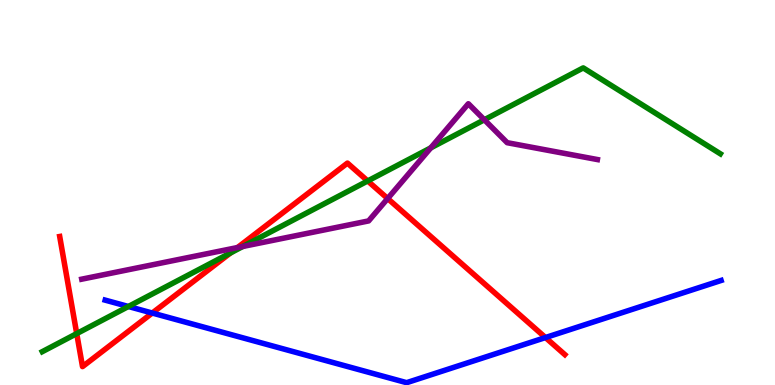[{'lines': ['blue', 'red'], 'intersections': [{'x': 1.96, 'y': 1.87}, {'x': 7.04, 'y': 1.23}]}, {'lines': ['green', 'red'], 'intersections': [{'x': 0.99, 'y': 1.34}, {'x': 2.97, 'y': 3.43}, {'x': 4.74, 'y': 5.3}]}, {'lines': ['purple', 'red'], 'intersections': [{'x': 3.06, 'y': 3.57}, {'x': 5.0, 'y': 4.84}]}, {'lines': ['blue', 'green'], 'intersections': [{'x': 1.66, 'y': 2.04}]}, {'lines': ['blue', 'purple'], 'intersections': []}, {'lines': ['green', 'purple'], 'intersections': [{'x': 3.13, 'y': 3.6}, {'x': 5.56, 'y': 6.16}, {'x': 6.25, 'y': 6.89}]}]